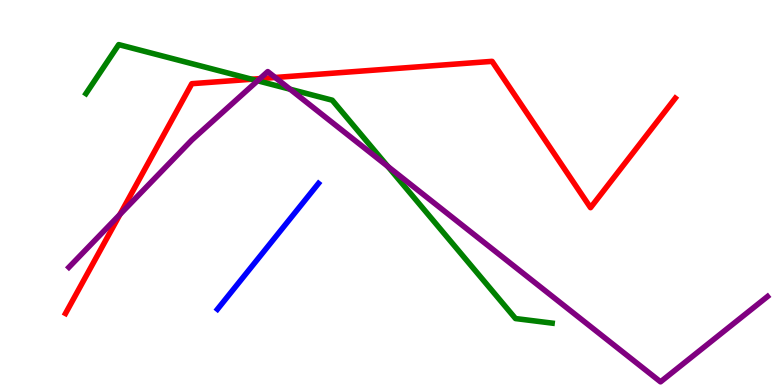[{'lines': ['blue', 'red'], 'intersections': []}, {'lines': ['green', 'red'], 'intersections': [{'x': 3.25, 'y': 7.94}]}, {'lines': ['purple', 'red'], 'intersections': [{'x': 1.55, 'y': 4.43}, {'x': 3.35, 'y': 7.96}, {'x': 3.55, 'y': 7.99}]}, {'lines': ['blue', 'green'], 'intersections': []}, {'lines': ['blue', 'purple'], 'intersections': []}, {'lines': ['green', 'purple'], 'intersections': [{'x': 3.32, 'y': 7.9}, {'x': 3.74, 'y': 7.68}, {'x': 5.0, 'y': 5.68}]}]